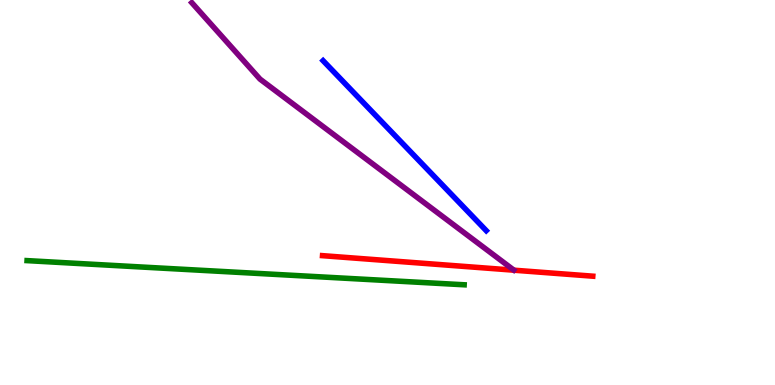[{'lines': ['blue', 'red'], 'intersections': []}, {'lines': ['green', 'red'], 'intersections': []}, {'lines': ['purple', 'red'], 'intersections': []}, {'lines': ['blue', 'green'], 'intersections': []}, {'lines': ['blue', 'purple'], 'intersections': []}, {'lines': ['green', 'purple'], 'intersections': []}]